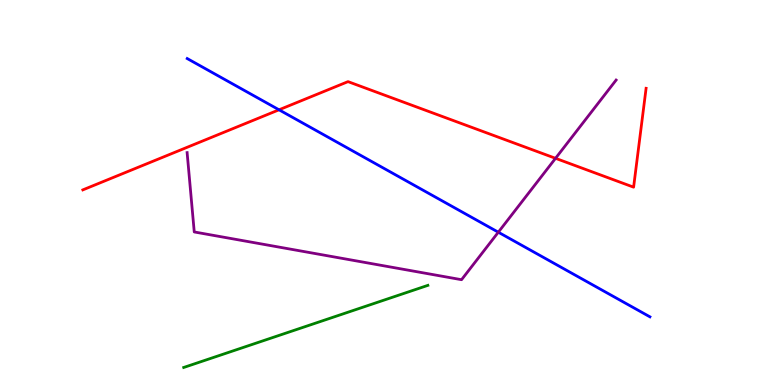[{'lines': ['blue', 'red'], 'intersections': [{'x': 3.6, 'y': 7.15}]}, {'lines': ['green', 'red'], 'intersections': []}, {'lines': ['purple', 'red'], 'intersections': [{'x': 7.17, 'y': 5.89}]}, {'lines': ['blue', 'green'], 'intersections': []}, {'lines': ['blue', 'purple'], 'intersections': [{'x': 6.43, 'y': 3.97}]}, {'lines': ['green', 'purple'], 'intersections': []}]